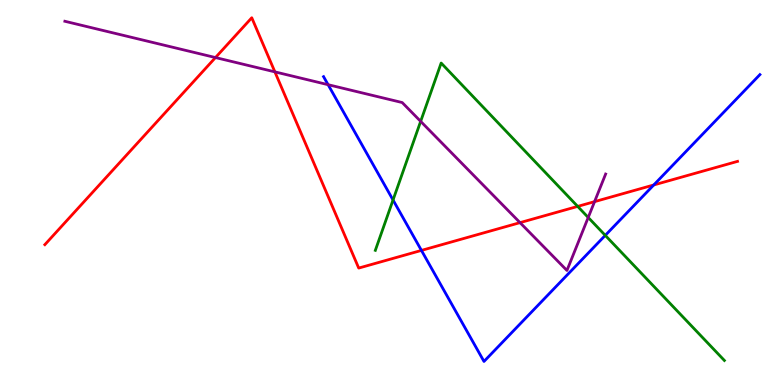[{'lines': ['blue', 'red'], 'intersections': [{'x': 5.44, 'y': 3.5}, {'x': 8.44, 'y': 5.2}]}, {'lines': ['green', 'red'], 'intersections': [{'x': 7.45, 'y': 4.64}]}, {'lines': ['purple', 'red'], 'intersections': [{'x': 2.78, 'y': 8.51}, {'x': 3.55, 'y': 8.13}, {'x': 6.71, 'y': 4.22}, {'x': 7.67, 'y': 4.76}]}, {'lines': ['blue', 'green'], 'intersections': [{'x': 5.07, 'y': 4.81}, {'x': 7.81, 'y': 3.89}]}, {'lines': ['blue', 'purple'], 'intersections': [{'x': 4.23, 'y': 7.8}]}, {'lines': ['green', 'purple'], 'intersections': [{'x': 5.43, 'y': 6.85}, {'x': 7.59, 'y': 4.35}]}]